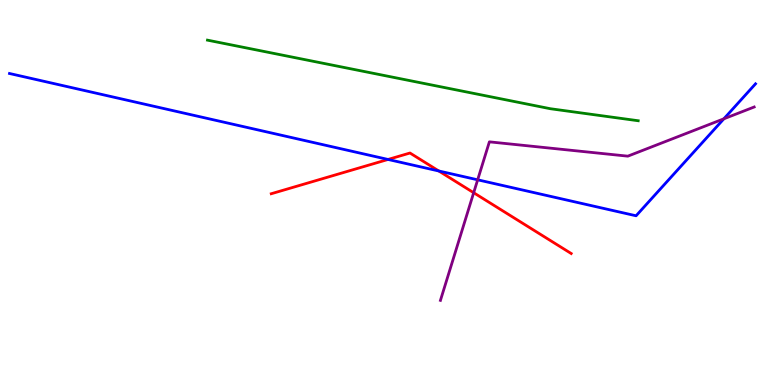[{'lines': ['blue', 'red'], 'intersections': [{'x': 5.01, 'y': 5.86}, {'x': 5.66, 'y': 5.56}]}, {'lines': ['green', 'red'], 'intersections': []}, {'lines': ['purple', 'red'], 'intersections': [{'x': 6.11, 'y': 4.99}]}, {'lines': ['blue', 'green'], 'intersections': []}, {'lines': ['blue', 'purple'], 'intersections': [{'x': 6.16, 'y': 5.33}, {'x': 9.34, 'y': 6.91}]}, {'lines': ['green', 'purple'], 'intersections': []}]